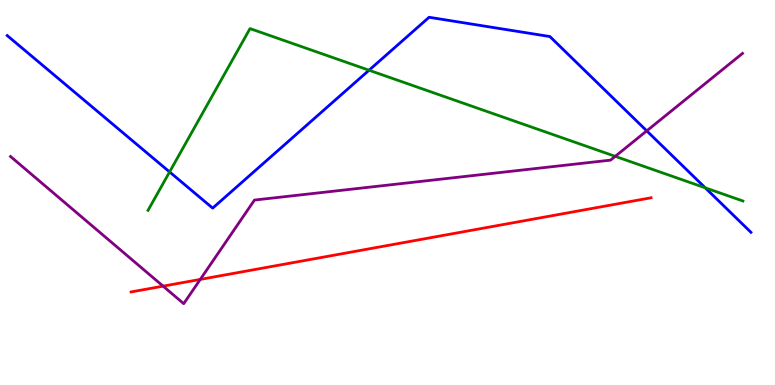[{'lines': ['blue', 'red'], 'intersections': []}, {'lines': ['green', 'red'], 'intersections': []}, {'lines': ['purple', 'red'], 'intersections': [{'x': 2.1, 'y': 2.57}, {'x': 2.58, 'y': 2.74}]}, {'lines': ['blue', 'green'], 'intersections': [{'x': 2.19, 'y': 5.53}, {'x': 4.76, 'y': 8.18}, {'x': 9.1, 'y': 5.12}]}, {'lines': ['blue', 'purple'], 'intersections': [{'x': 8.35, 'y': 6.6}]}, {'lines': ['green', 'purple'], 'intersections': [{'x': 7.94, 'y': 5.94}]}]